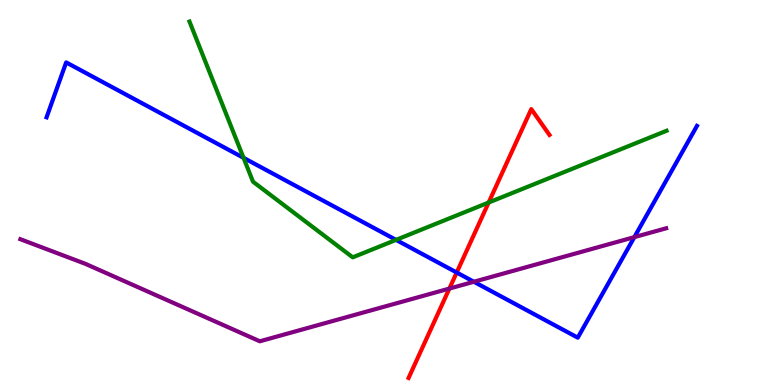[{'lines': ['blue', 'red'], 'intersections': [{'x': 5.89, 'y': 2.92}]}, {'lines': ['green', 'red'], 'intersections': [{'x': 6.31, 'y': 4.74}]}, {'lines': ['purple', 'red'], 'intersections': [{'x': 5.8, 'y': 2.5}]}, {'lines': ['blue', 'green'], 'intersections': [{'x': 3.14, 'y': 5.9}, {'x': 5.11, 'y': 3.77}]}, {'lines': ['blue', 'purple'], 'intersections': [{'x': 6.11, 'y': 2.68}, {'x': 8.19, 'y': 3.84}]}, {'lines': ['green', 'purple'], 'intersections': []}]